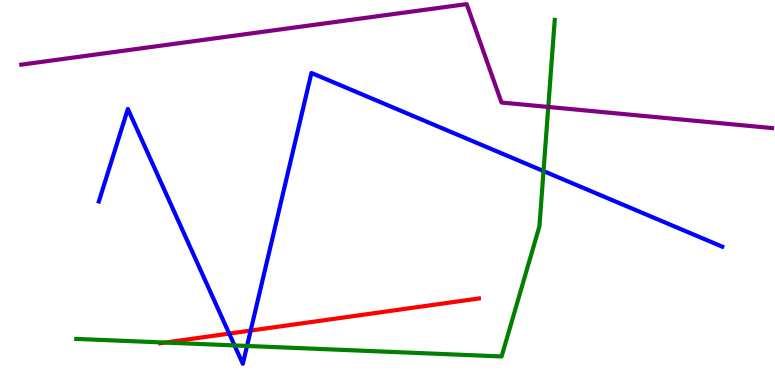[{'lines': ['blue', 'red'], 'intersections': [{'x': 2.96, 'y': 1.34}, {'x': 3.23, 'y': 1.41}]}, {'lines': ['green', 'red'], 'intersections': [{'x': 2.13, 'y': 1.1}]}, {'lines': ['purple', 'red'], 'intersections': []}, {'lines': ['blue', 'green'], 'intersections': [{'x': 3.03, 'y': 1.03}, {'x': 3.19, 'y': 1.01}, {'x': 7.01, 'y': 5.56}]}, {'lines': ['blue', 'purple'], 'intersections': []}, {'lines': ['green', 'purple'], 'intersections': [{'x': 7.07, 'y': 7.22}]}]